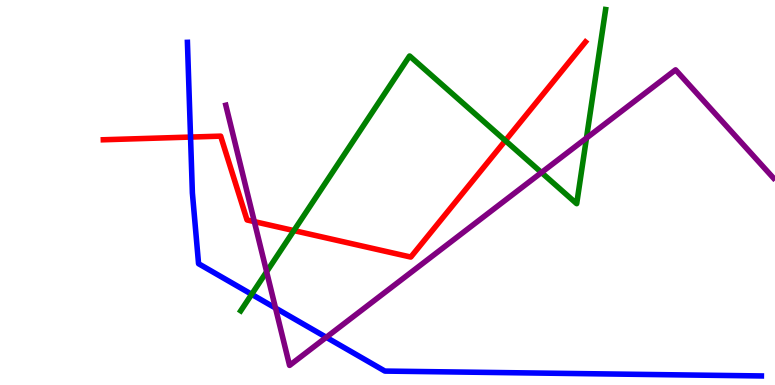[{'lines': ['blue', 'red'], 'intersections': [{'x': 2.46, 'y': 6.44}]}, {'lines': ['green', 'red'], 'intersections': [{'x': 3.79, 'y': 4.01}, {'x': 6.52, 'y': 6.35}]}, {'lines': ['purple', 'red'], 'intersections': [{'x': 3.28, 'y': 4.24}]}, {'lines': ['blue', 'green'], 'intersections': [{'x': 3.25, 'y': 2.36}]}, {'lines': ['blue', 'purple'], 'intersections': [{'x': 3.55, 'y': 2.0}, {'x': 4.21, 'y': 1.24}]}, {'lines': ['green', 'purple'], 'intersections': [{'x': 3.44, 'y': 2.94}, {'x': 6.99, 'y': 5.52}, {'x': 7.57, 'y': 6.41}]}]